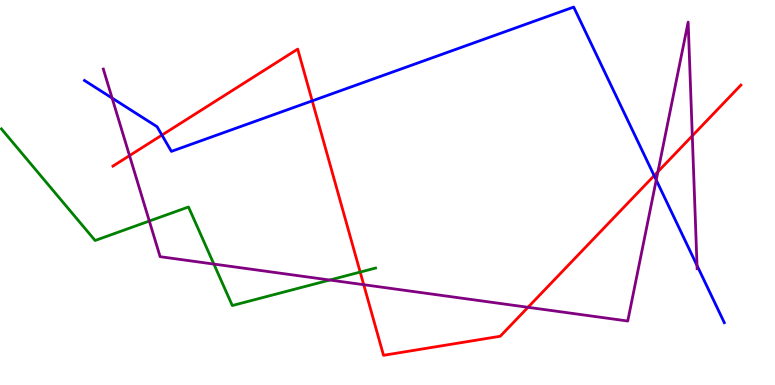[{'lines': ['blue', 'red'], 'intersections': [{'x': 2.09, 'y': 6.49}, {'x': 4.03, 'y': 7.38}, {'x': 8.44, 'y': 5.44}]}, {'lines': ['green', 'red'], 'intersections': [{'x': 4.65, 'y': 2.93}]}, {'lines': ['purple', 'red'], 'intersections': [{'x': 1.67, 'y': 5.96}, {'x': 4.69, 'y': 2.61}, {'x': 6.81, 'y': 2.02}, {'x': 8.49, 'y': 5.54}, {'x': 8.93, 'y': 6.47}]}, {'lines': ['blue', 'green'], 'intersections': []}, {'lines': ['blue', 'purple'], 'intersections': [{'x': 1.45, 'y': 7.45}, {'x': 8.47, 'y': 5.32}, {'x': 8.99, 'y': 3.1}]}, {'lines': ['green', 'purple'], 'intersections': [{'x': 1.93, 'y': 4.26}, {'x': 2.76, 'y': 3.14}, {'x': 4.26, 'y': 2.73}]}]